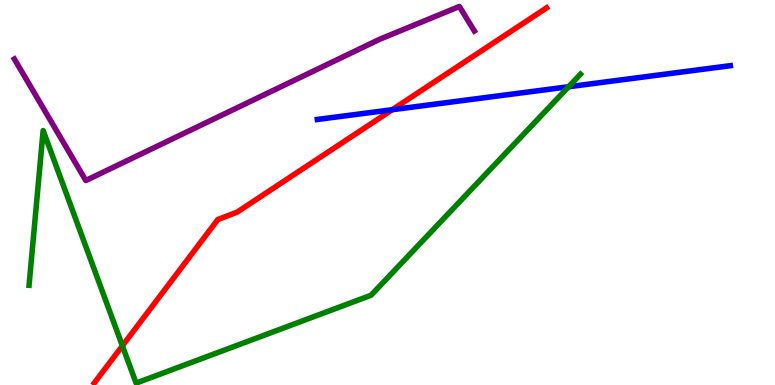[{'lines': ['blue', 'red'], 'intersections': [{'x': 5.06, 'y': 7.15}]}, {'lines': ['green', 'red'], 'intersections': [{'x': 1.58, 'y': 1.02}]}, {'lines': ['purple', 'red'], 'intersections': []}, {'lines': ['blue', 'green'], 'intersections': [{'x': 7.34, 'y': 7.75}]}, {'lines': ['blue', 'purple'], 'intersections': []}, {'lines': ['green', 'purple'], 'intersections': []}]